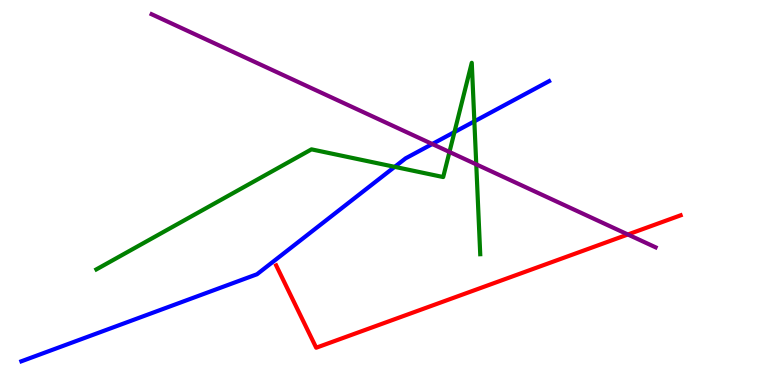[{'lines': ['blue', 'red'], 'intersections': []}, {'lines': ['green', 'red'], 'intersections': []}, {'lines': ['purple', 'red'], 'intersections': [{'x': 8.1, 'y': 3.91}]}, {'lines': ['blue', 'green'], 'intersections': [{'x': 5.09, 'y': 5.67}, {'x': 5.86, 'y': 6.57}, {'x': 6.12, 'y': 6.85}]}, {'lines': ['blue', 'purple'], 'intersections': [{'x': 5.58, 'y': 6.26}]}, {'lines': ['green', 'purple'], 'intersections': [{'x': 5.8, 'y': 6.05}, {'x': 6.15, 'y': 5.73}]}]